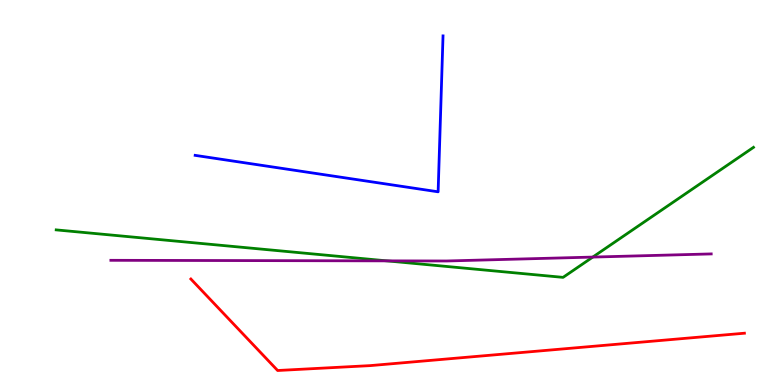[{'lines': ['blue', 'red'], 'intersections': []}, {'lines': ['green', 'red'], 'intersections': []}, {'lines': ['purple', 'red'], 'intersections': []}, {'lines': ['blue', 'green'], 'intersections': []}, {'lines': ['blue', 'purple'], 'intersections': []}, {'lines': ['green', 'purple'], 'intersections': [{'x': 4.99, 'y': 3.22}, {'x': 7.65, 'y': 3.32}]}]